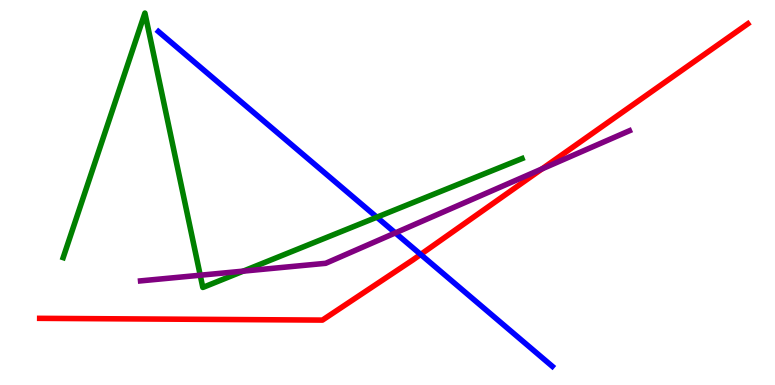[{'lines': ['blue', 'red'], 'intersections': [{'x': 5.43, 'y': 3.39}]}, {'lines': ['green', 'red'], 'intersections': []}, {'lines': ['purple', 'red'], 'intersections': [{'x': 6.99, 'y': 5.61}]}, {'lines': ['blue', 'green'], 'intersections': [{'x': 4.86, 'y': 4.36}]}, {'lines': ['blue', 'purple'], 'intersections': [{'x': 5.1, 'y': 3.95}]}, {'lines': ['green', 'purple'], 'intersections': [{'x': 2.58, 'y': 2.85}, {'x': 3.14, 'y': 2.96}]}]